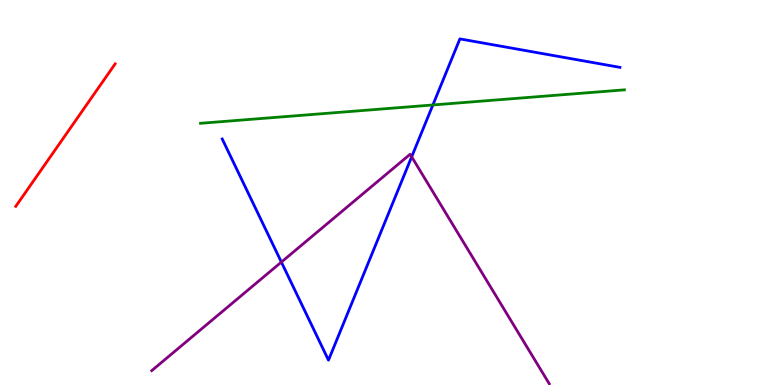[{'lines': ['blue', 'red'], 'intersections': []}, {'lines': ['green', 'red'], 'intersections': []}, {'lines': ['purple', 'red'], 'intersections': []}, {'lines': ['blue', 'green'], 'intersections': [{'x': 5.59, 'y': 7.27}]}, {'lines': ['blue', 'purple'], 'intersections': [{'x': 3.63, 'y': 3.19}, {'x': 5.31, 'y': 5.93}]}, {'lines': ['green', 'purple'], 'intersections': []}]